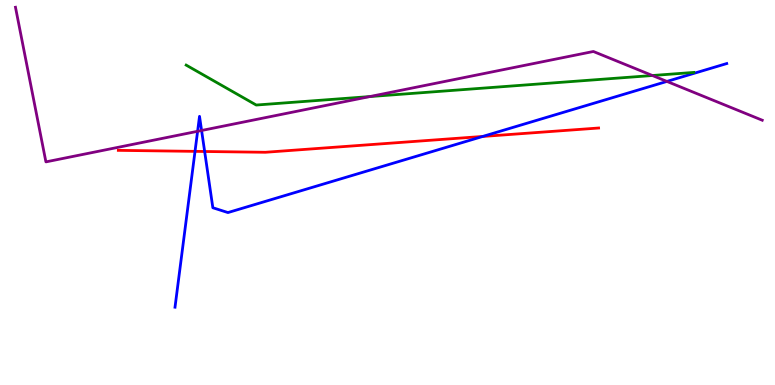[{'lines': ['blue', 'red'], 'intersections': [{'x': 2.52, 'y': 6.07}, {'x': 2.64, 'y': 6.07}, {'x': 6.23, 'y': 6.46}]}, {'lines': ['green', 'red'], 'intersections': []}, {'lines': ['purple', 'red'], 'intersections': []}, {'lines': ['blue', 'green'], 'intersections': []}, {'lines': ['blue', 'purple'], 'intersections': [{'x': 2.55, 'y': 6.59}, {'x': 2.6, 'y': 6.61}, {'x': 8.61, 'y': 7.89}]}, {'lines': ['green', 'purple'], 'intersections': [{'x': 4.77, 'y': 7.49}, {'x': 8.42, 'y': 8.04}]}]